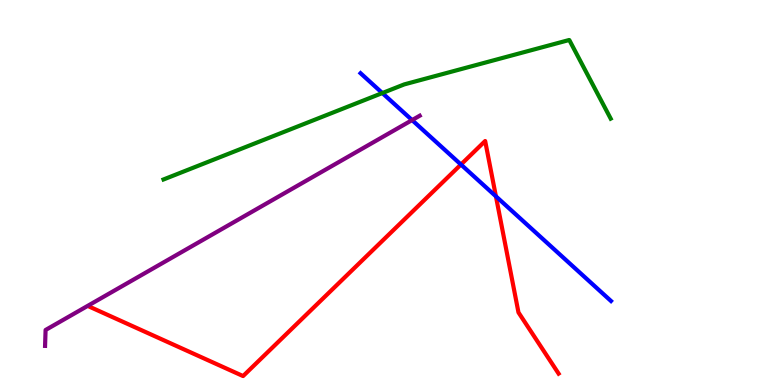[{'lines': ['blue', 'red'], 'intersections': [{'x': 5.95, 'y': 5.73}, {'x': 6.4, 'y': 4.9}]}, {'lines': ['green', 'red'], 'intersections': []}, {'lines': ['purple', 'red'], 'intersections': []}, {'lines': ['blue', 'green'], 'intersections': [{'x': 4.93, 'y': 7.58}]}, {'lines': ['blue', 'purple'], 'intersections': [{'x': 5.32, 'y': 6.88}]}, {'lines': ['green', 'purple'], 'intersections': []}]